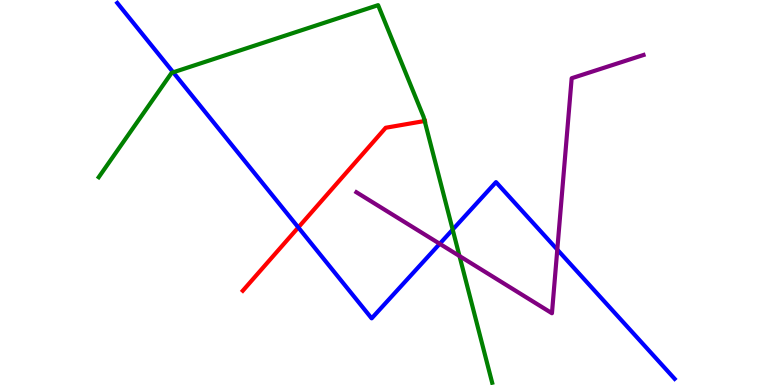[{'lines': ['blue', 'red'], 'intersections': [{'x': 3.85, 'y': 4.09}]}, {'lines': ['green', 'red'], 'intersections': [{'x': 5.48, 'y': 6.86}]}, {'lines': ['purple', 'red'], 'intersections': []}, {'lines': ['blue', 'green'], 'intersections': [{'x': 2.23, 'y': 8.12}, {'x': 5.84, 'y': 4.04}]}, {'lines': ['blue', 'purple'], 'intersections': [{'x': 5.67, 'y': 3.67}, {'x': 7.19, 'y': 3.52}]}, {'lines': ['green', 'purple'], 'intersections': [{'x': 5.93, 'y': 3.35}]}]